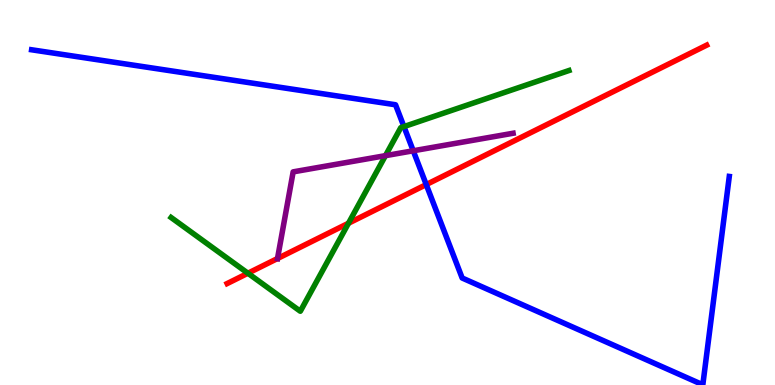[{'lines': ['blue', 'red'], 'intersections': [{'x': 5.5, 'y': 5.21}]}, {'lines': ['green', 'red'], 'intersections': [{'x': 3.2, 'y': 2.9}, {'x': 4.5, 'y': 4.2}]}, {'lines': ['purple', 'red'], 'intersections': [{'x': 3.58, 'y': 3.29}]}, {'lines': ['blue', 'green'], 'intersections': [{'x': 5.21, 'y': 6.71}]}, {'lines': ['blue', 'purple'], 'intersections': [{'x': 5.33, 'y': 6.08}]}, {'lines': ['green', 'purple'], 'intersections': [{'x': 4.97, 'y': 5.96}]}]